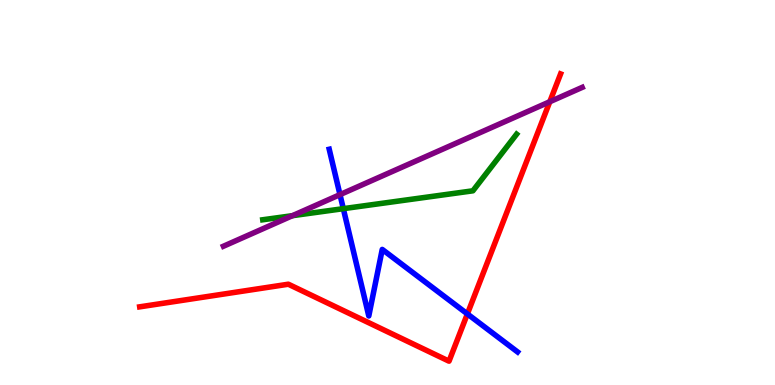[{'lines': ['blue', 'red'], 'intersections': [{'x': 6.03, 'y': 1.85}]}, {'lines': ['green', 'red'], 'intersections': []}, {'lines': ['purple', 'red'], 'intersections': [{'x': 7.09, 'y': 7.36}]}, {'lines': ['blue', 'green'], 'intersections': [{'x': 4.43, 'y': 4.58}]}, {'lines': ['blue', 'purple'], 'intersections': [{'x': 4.39, 'y': 4.94}]}, {'lines': ['green', 'purple'], 'intersections': [{'x': 3.77, 'y': 4.4}]}]